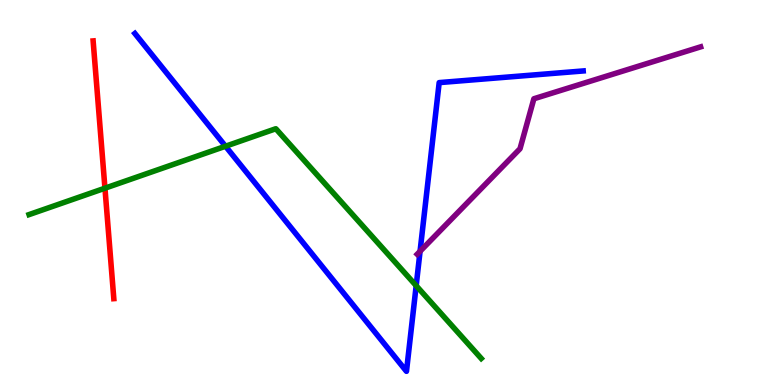[{'lines': ['blue', 'red'], 'intersections': []}, {'lines': ['green', 'red'], 'intersections': [{'x': 1.35, 'y': 5.11}]}, {'lines': ['purple', 'red'], 'intersections': []}, {'lines': ['blue', 'green'], 'intersections': [{'x': 2.91, 'y': 6.2}, {'x': 5.37, 'y': 2.58}]}, {'lines': ['blue', 'purple'], 'intersections': [{'x': 5.42, 'y': 3.47}]}, {'lines': ['green', 'purple'], 'intersections': []}]